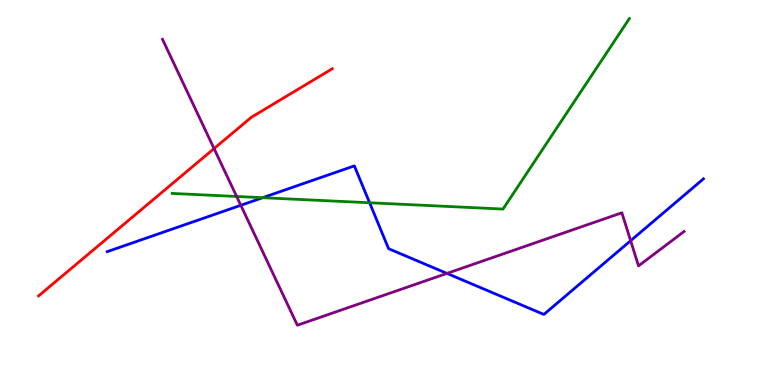[{'lines': ['blue', 'red'], 'intersections': []}, {'lines': ['green', 'red'], 'intersections': []}, {'lines': ['purple', 'red'], 'intersections': [{'x': 2.76, 'y': 6.14}]}, {'lines': ['blue', 'green'], 'intersections': [{'x': 3.39, 'y': 4.86}, {'x': 4.77, 'y': 4.73}]}, {'lines': ['blue', 'purple'], 'intersections': [{'x': 3.11, 'y': 4.67}, {'x': 5.77, 'y': 2.9}, {'x': 8.14, 'y': 3.75}]}, {'lines': ['green', 'purple'], 'intersections': [{'x': 3.05, 'y': 4.9}]}]